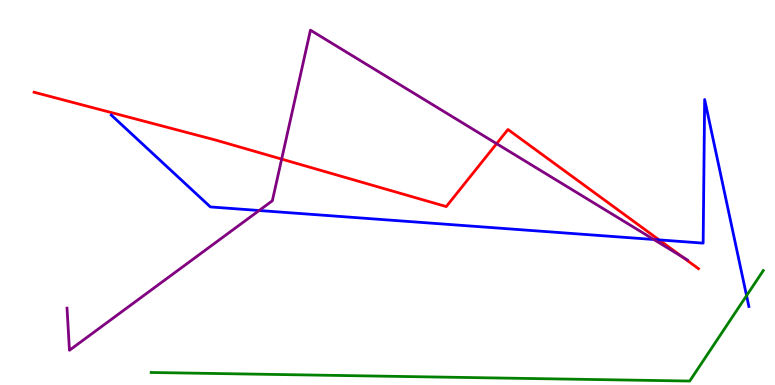[{'lines': ['blue', 'red'], 'intersections': [{'x': 8.5, 'y': 3.77}]}, {'lines': ['green', 'red'], 'intersections': []}, {'lines': ['purple', 'red'], 'intersections': [{'x': 3.63, 'y': 5.87}, {'x': 6.41, 'y': 6.27}, {'x': 8.81, 'y': 3.33}]}, {'lines': ['blue', 'green'], 'intersections': [{'x': 9.63, 'y': 2.32}]}, {'lines': ['blue', 'purple'], 'intersections': [{'x': 3.34, 'y': 4.53}, {'x': 8.44, 'y': 3.78}]}, {'lines': ['green', 'purple'], 'intersections': []}]